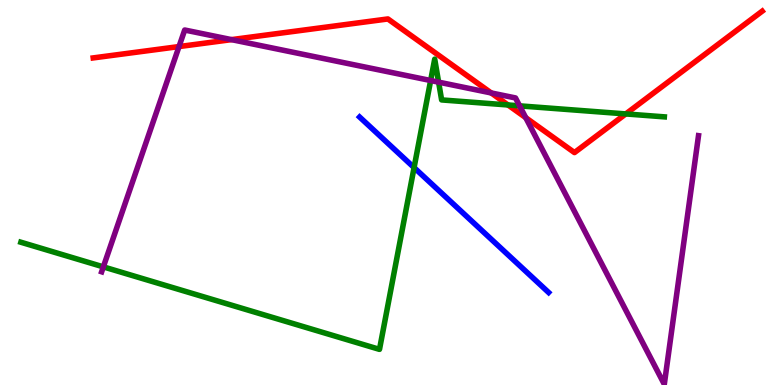[{'lines': ['blue', 'red'], 'intersections': []}, {'lines': ['green', 'red'], 'intersections': [{'x': 6.55, 'y': 7.27}, {'x': 8.07, 'y': 7.04}]}, {'lines': ['purple', 'red'], 'intersections': [{'x': 2.31, 'y': 8.79}, {'x': 2.99, 'y': 8.97}, {'x': 6.34, 'y': 7.59}, {'x': 6.78, 'y': 6.94}]}, {'lines': ['blue', 'green'], 'intersections': [{'x': 5.34, 'y': 5.65}]}, {'lines': ['blue', 'purple'], 'intersections': []}, {'lines': ['green', 'purple'], 'intersections': [{'x': 1.33, 'y': 3.07}, {'x': 5.56, 'y': 7.91}, {'x': 5.66, 'y': 7.87}, {'x': 6.7, 'y': 7.25}]}]